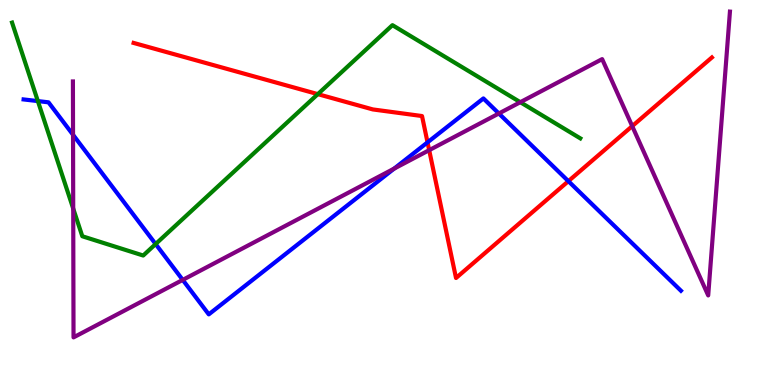[{'lines': ['blue', 'red'], 'intersections': [{'x': 5.52, 'y': 6.3}, {'x': 7.33, 'y': 5.29}]}, {'lines': ['green', 'red'], 'intersections': [{'x': 4.1, 'y': 7.55}]}, {'lines': ['purple', 'red'], 'intersections': [{'x': 5.54, 'y': 6.1}, {'x': 8.16, 'y': 6.72}]}, {'lines': ['blue', 'green'], 'intersections': [{'x': 0.489, 'y': 7.37}, {'x': 2.01, 'y': 3.66}]}, {'lines': ['blue', 'purple'], 'intersections': [{'x': 0.943, 'y': 6.5}, {'x': 2.36, 'y': 2.73}, {'x': 5.09, 'y': 5.62}, {'x': 6.44, 'y': 7.05}]}, {'lines': ['green', 'purple'], 'intersections': [{'x': 0.945, 'y': 4.58}, {'x': 6.71, 'y': 7.35}]}]